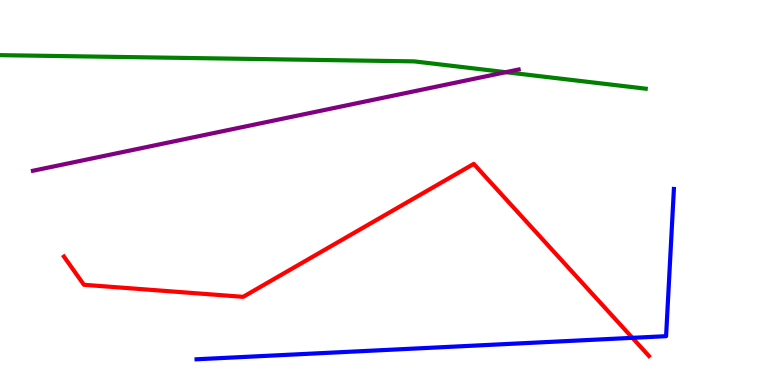[{'lines': ['blue', 'red'], 'intersections': [{'x': 8.16, 'y': 1.22}]}, {'lines': ['green', 'red'], 'intersections': []}, {'lines': ['purple', 'red'], 'intersections': []}, {'lines': ['blue', 'green'], 'intersections': []}, {'lines': ['blue', 'purple'], 'intersections': []}, {'lines': ['green', 'purple'], 'intersections': [{'x': 6.53, 'y': 8.13}]}]